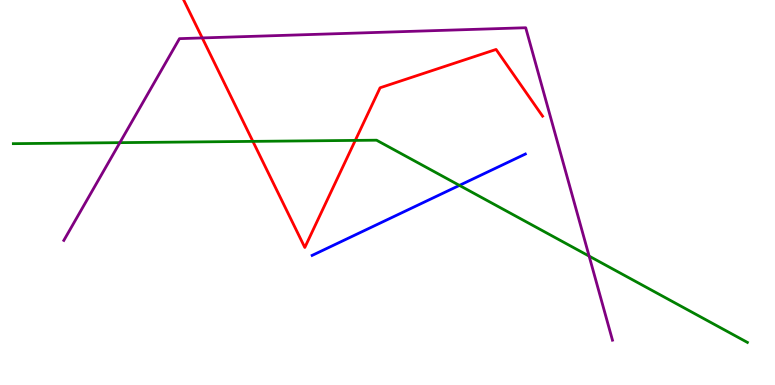[{'lines': ['blue', 'red'], 'intersections': []}, {'lines': ['green', 'red'], 'intersections': [{'x': 3.26, 'y': 6.33}, {'x': 4.58, 'y': 6.35}]}, {'lines': ['purple', 'red'], 'intersections': [{'x': 2.61, 'y': 9.01}]}, {'lines': ['blue', 'green'], 'intersections': [{'x': 5.93, 'y': 5.18}]}, {'lines': ['blue', 'purple'], 'intersections': []}, {'lines': ['green', 'purple'], 'intersections': [{'x': 1.55, 'y': 6.29}, {'x': 7.6, 'y': 3.35}]}]